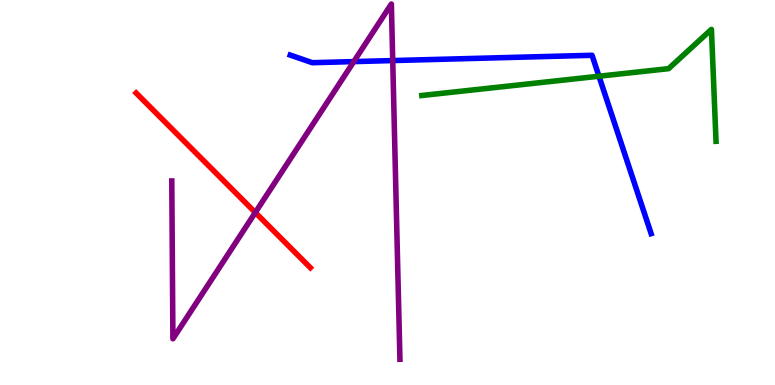[{'lines': ['blue', 'red'], 'intersections': []}, {'lines': ['green', 'red'], 'intersections': []}, {'lines': ['purple', 'red'], 'intersections': [{'x': 3.29, 'y': 4.48}]}, {'lines': ['blue', 'green'], 'intersections': [{'x': 7.73, 'y': 8.02}]}, {'lines': ['blue', 'purple'], 'intersections': [{'x': 4.57, 'y': 8.4}, {'x': 5.07, 'y': 8.43}]}, {'lines': ['green', 'purple'], 'intersections': []}]